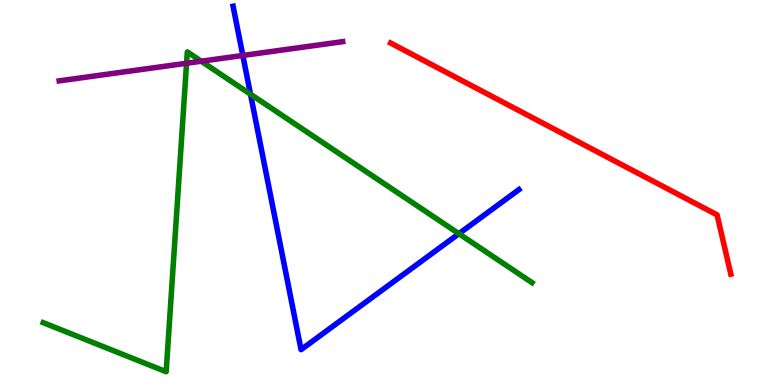[{'lines': ['blue', 'red'], 'intersections': []}, {'lines': ['green', 'red'], 'intersections': []}, {'lines': ['purple', 'red'], 'intersections': []}, {'lines': ['blue', 'green'], 'intersections': [{'x': 3.23, 'y': 7.55}, {'x': 5.92, 'y': 3.93}]}, {'lines': ['blue', 'purple'], 'intersections': [{'x': 3.13, 'y': 8.56}]}, {'lines': ['green', 'purple'], 'intersections': [{'x': 2.41, 'y': 8.36}, {'x': 2.6, 'y': 8.41}]}]